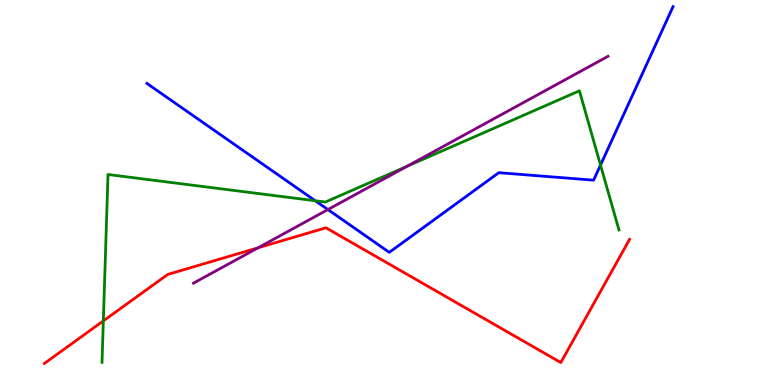[{'lines': ['blue', 'red'], 'intersections': []}, {'lines': ['green', 'red'], 'intersections': [{'x': 1.33, 'y': 1.66}]}, {'lines': ['purple', 'red'], 'intersections': [{'x': 3.33, 'y': 3.56}]}, {'lines': ['blue', 'green'], 'intersections': [{'x': 4.07, 'y': 4.79}, {'x': 7.75, 'y': 5.71}]}, {'lines': ['blue', 'purple'], 'intersections': [{'x': 4.23, 'y': 4.56}]}, {'lines': ['green', 'purple'], 'intersections': [{'x': 5.25, 'y': 5.68}]}]